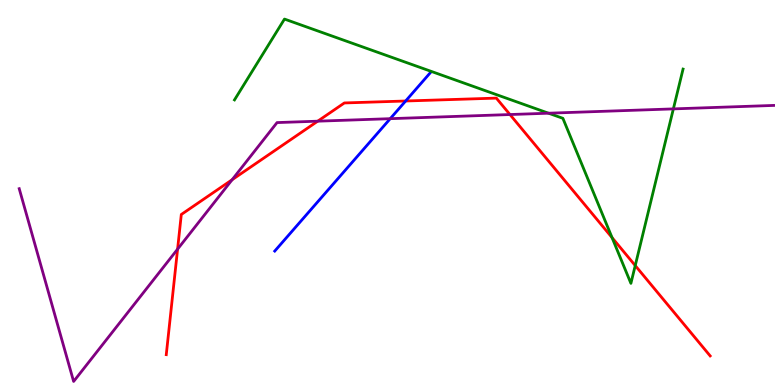[{'lines': ['blue', 'red'], 'intersections': [{'x': 5.23, 'y': 7.38}]}, {'lines': ['green', 'red'], 'intersections': [{'x': 7.9, 'y': 3.83}, {'x': 8.2, 'y': 3.1}]}, {'lines': ['purple', 'red'], 'intersections': [{'x': 2.29, 'y': 3.53}, {'x': 3.0, 'y': 5.33}, {'x': 4.1, 'y': 6.85}, {'x': 6.58, 'y': 7.02}]}, {'lines': ['blue', 'green'], 'intersections': []}, {'lines': ['blue', 'purple'], 'intersections': [{'x': 5.04, 'y': 6.92}]}, {'lines': ['green', 'purple'], 'intersections': [{'x': 7.08, 'y': 7.06}, {'x': 8.69, 'y': 7.17}]}]